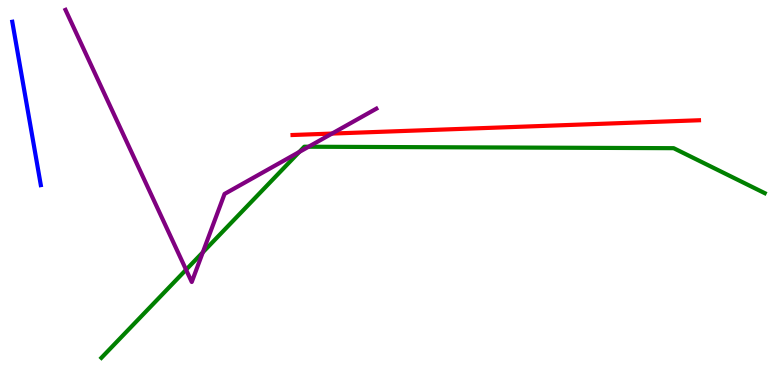[{'lines': ['blue', 'red'], 'intersections': []}, {'lines': ['green', 'red'], 'intersections': []}, {'lines': ['purple', 'red'], 'intersections': [{'x': 4.28, 'y': 6.53}]}, {'lines': ['blue', 'green'], 'intersections': []}, {'lines': ['blue', 'purple'], 'intersections': []}, {'lines': ['green', 'purple'], 'intersections': [{'x': 2.4, 'y': 2.99}, {'x': 2.62, 'y': 3.45}, {'x': 3.86, 'y': 6.05}, {'x': 3.98, 'y': 6.19}]}]